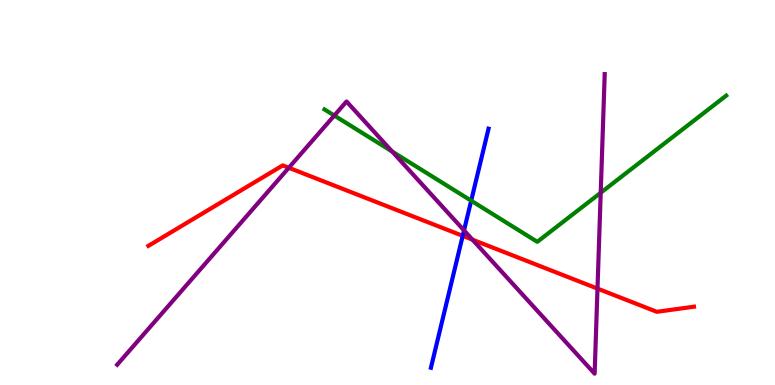[{'lines': ['blue', 'red'], 'intersections': [{'x': 5.97, 'y': 3.87}]}, {'lines': ['green', 'red'], 'intersections': []}, {'lines': ['purple', 'red'], 'intersections': [{'x': 3.73, 'y': 5.64}, {'x': 6.1, 'y': 3.77}, {'x': 7.71, 'y': 2.5}]}, {'lines': ['blue', 'green'], 'intersections': [{'x': 6.08, 'y': 4.79}]}, {'lines': ['blue', 'purple'], 'intersections': [{'x': 5.99, 'y': 4.02}]}, {'lines': ['green', 'purple'], 'intersections': [{'x': 4.31, 'y': 7.0}, {'x': 5.06, 'y': 6.06}, {'x': 7.75, 'y': 4.99}]}]